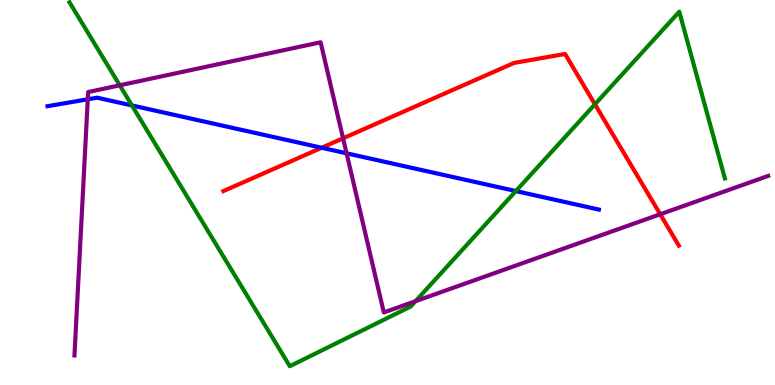[{'lines': ['blue', 'red'], 'intersections': [{'x': 4.15, 'y': 6.16}]}, {'lines': ['green', 'red'], 'intersections': [{'x': 7.68, 'y': 7.29}]}, {'lines': ['purple', 'red'], 'intersections': [{'x': 4.43, 'y': 6.41}, {'x': 8.52, 'y': 4.43}]}, {'lines': ['blue', 'green'], 'intersections': [{'x': 1.7, 'y': 7.26}, {'x': 6.66, 'y': 5.04}]}, {'lines': ['blue', 'purple'], 'intersections': [{'x': 1.13, 'y': 7.42}, {'x': 4.47, 'y': 6.02}]}, {'lines': ['green', 'purple'], 'intersections': [{'x': 1.55, 'y': 7.78}, {'x': 5.36, 'y': 2.18}]}]